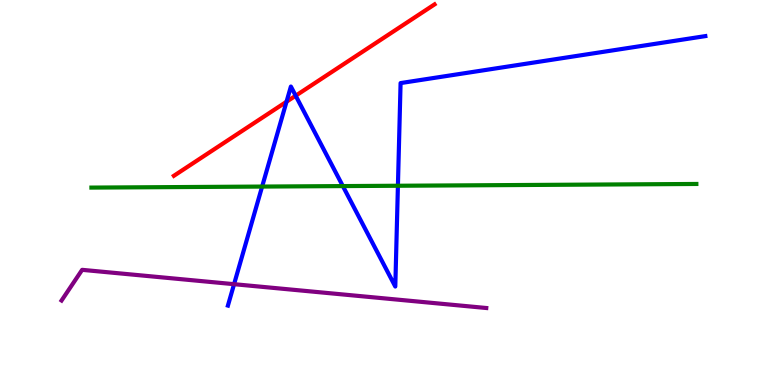[{'lines': ['blue', 'red'], 'intersections': [{'x': 3.7, 'y': 7.36}, {'x': 3.82, 'y': 7.51}]}, {'lines': ['green', 'red'], 'intersections': []}, {'lines': ['purple', 'red'], 'intersections': []}, {'lines': ['blue', 'green'], 'intersections': [{'x': 3.38, 'y': 5.15}, {'x': 4.42, 'y': 5.17}, {'x': 5.13, 'y': 5.18}]}, {'lines': ['blue', 'purple'], 'intersections': [{'x': 3.02, 'y': 2.62}]}, {'lines': ['green', 'purple'], 'intersections': []}]